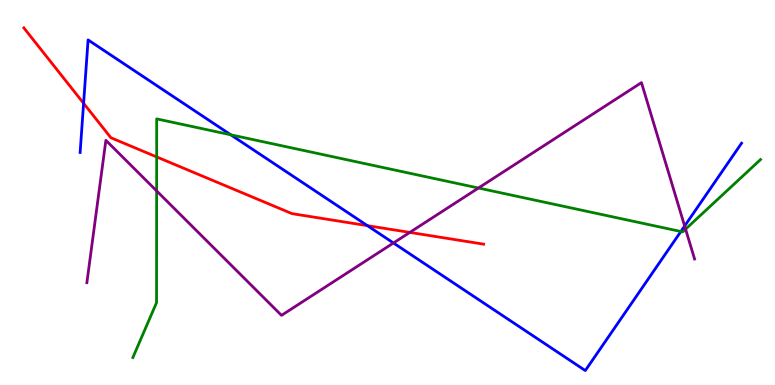[{'lines': ['blue', 'red'], 'intersections': [{'x': 1.08, 'y': 7.32}, {'x': 4.74, 'y': 4.14}]}, {'lines': ['green', 'red'], 'intersections': [{'x': 2.02, 'y': 5.92}]}, {'lines': ['purple', 'red'], 'intersections': [{'x': 5.29, 'y': 3.96}]}, {'lines': ['blue', 'green'], 'intersections': [{'x': 2.98, 'y': 6.5}, {'x': 8.79, 'y': 3.99}]}, {'lines': ['blue', 'purple'], 'intersections': [{'x': 5.08, 'y': 3.69}, {'x': 8.83, 'y': 4.13}]}, {'lines': ['green', 'purple'], 'intersections': [{'x': 2.02, 'y': 5.04}, {'x': 6.17, 'y': 5.12}, {'x': 8.85, 'y': 4.05}]}]